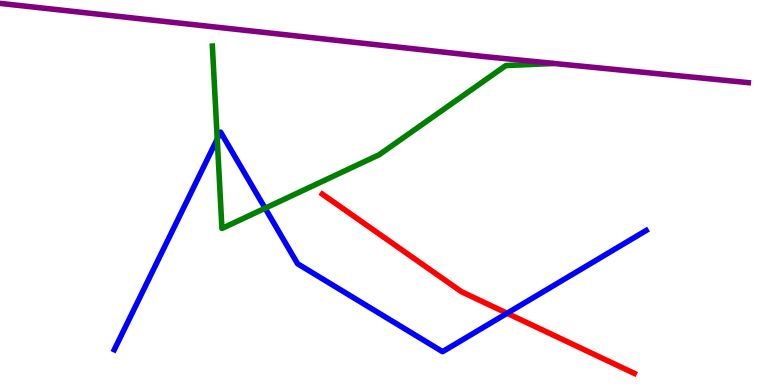[{'lines': ['blue', 'red'], 'intersections': [{'x': 6.54, 'y': 1.86}]}, {'lines': ['green', 'red'], 'intersections': []}, {'lines': ['purple', 'red'], 'intersections': []}, {'lines': ['blue', 'green'], 'intersections': [{'x': 2.8, 'y': 6.39}, {'x': 3.42, 'y': 4.59}]}, {'lines': ['blue', 'purple'], 'intersections': []}, {'lines': ['green', 'purple'], 'intersections': []}]